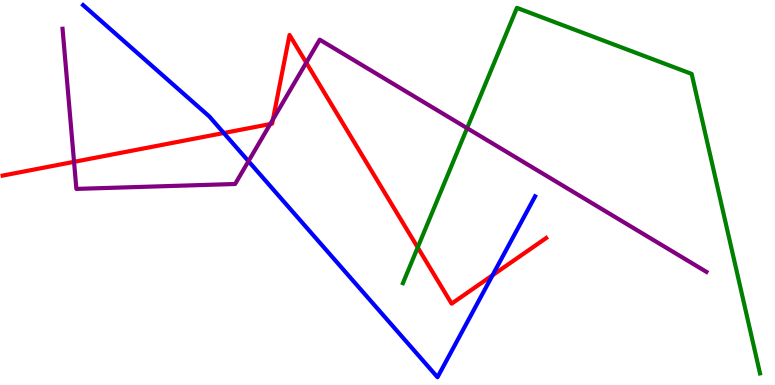[{'lines': ['blue', 'red'], 'intersections': [{'x': 2.89, 'y': 6.55}, {'x': 6.36, 'y': 2.85}]}, {'lines': ['green', 'red'], 'intersections': [{'x': 5.39, 'y': 3.57}]}, {'lines': ['purple', 'red'], 'intersections': [{'x': 0.955, 'y': 5.8}, {'x': 3.49, 'y': 6.78}, {'x': 3.52, 'y': 6.9}, {'x': 3.95, 'y': 8.37}]}, {'lines': ['blue', 'green'], 'intersections': []}, {'lines': ['blue', 'purple'], 'intersections': [{'x': 3.21, 'y': 5.81}]}, {'lines': ['green', 'purple'], 'intersections': [{'x': 6.03, 'y': 6.67}]}]